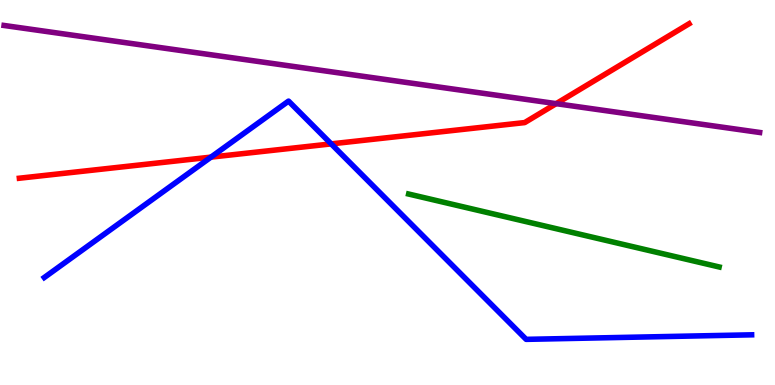[{'lines': ['blue', 'red'], 'intersections': [{'x': 2.72, 'y': 5.92}, {'x': 4.27, 'y': 6.26}]}, {'lines': ['green', 'red'], 'intersections': []}, {'lines': ['purple', 'red'], 'intersections': [{'x': 7.18, 'y': 7.31}]}, {'lines': ['blue', 'green'], 'intersections': []}, {'lines': ['blue', 'purple'], 'intersections': []}, {'lines': ['green', 'purple'], 'intersections': []}]